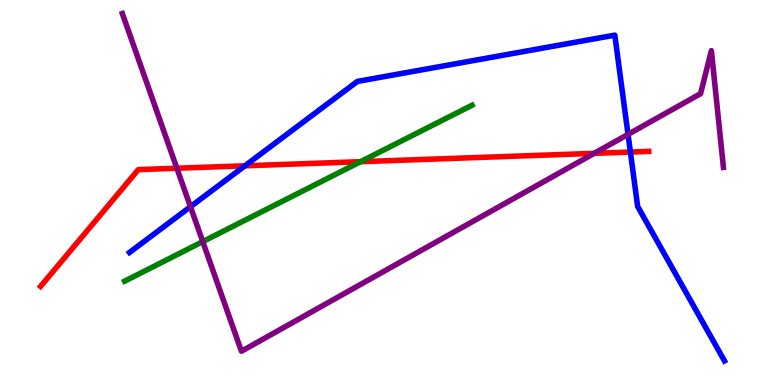[{'lines': ['blue', 'red'], 'intersections': [{'x': 3.16, 'y': 5.69}, {'x': 8.13, 'y': 6.05}]}, {'lines': ['green', 'red'], 'intersections': [{'x': 4.65, 'y': 5.8}]}, {'lines': ['purple', 'red'], 'intersections': [{'x': 2.28, 'y': 5.63}, {'x': 7.67, 'y': 6.02}]}, {'lines': ['blue', 'green'], 'intersections': []}, {'lines': ['blue', 'purple'], 'intersections': [{'x': 2.46, 'y': 4.63}, {'x': 8.1, 'y': 6.51}]}, {'lines': ['green', 'purple'], 'intersections': [{'x': 2.62, 'y': 3.72}]}]